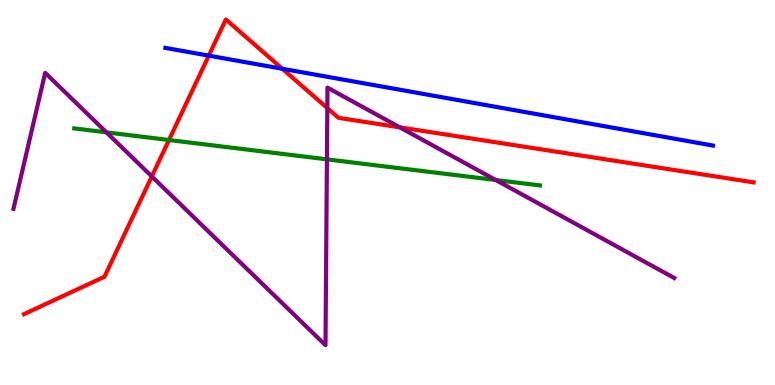[{'lines': ['blue', 'red'], 'intersections': [{'x': 2.69, 'y': 8.55}, {'x': 3.64, 'y': 8.21}]}, {'lines': ['green', 'red'], 'intersections': [{'x': 2.18, 'y': 6.36}]}, {'lines': ['purple', 'red'], 'intersections': [{'x': 1.96, 'y': 5.42}, {'x': 4.22, 'y': 7.19}, {'x': 5.16, 'y': 6.69}]}, {'lines': ['blue', 'green'], 'intersections': []}, {'lines': ['blue', 'purple'], 'intersections': []}, {'lines': ['green', 'purple'], 'intersections': [{'x': 1.37, 'y': 6.56}, {'x': 4.22, 'y': 5.86}, {'x': 6.4, 'y': 5.32}]}]